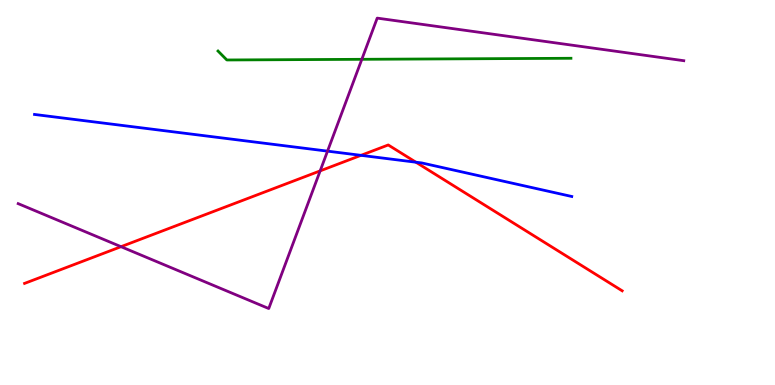[{'lines': ['blue', 'red'], 'intersections': [{'x': 4.66, 'y': 5.97}, {'x': 5.37, 'y': 5.79}]}, {'lines': ['green', 'red'], 'intersections': []}, {'lines': ['purple', 'red'], 'intersections': [{'x': 1.56, 'y': 3.59}, {'x': 4.13, 'y': 5.56}]}, {'lines': ['blue', 'green'], 'intersections': []}, {'lines': ['blue', 'purple'], 'intersections': [{'x': 4.23, 'y': 6.07}]}, {'lines': ['green', 'purple'], 'intersections': [{'x': 4.67, 'y': 8.46}]}]